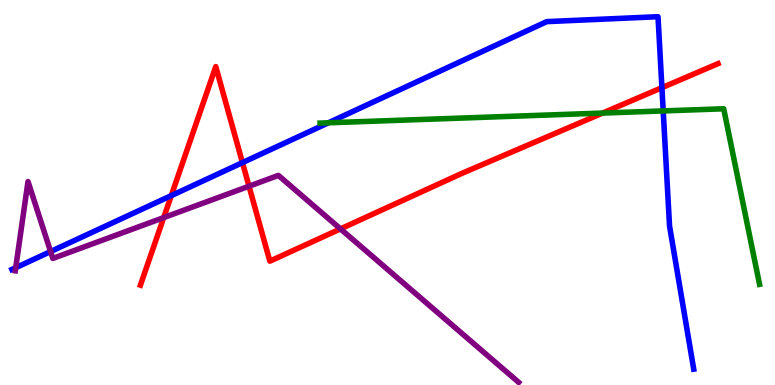[{'lines': ['blue', 'red'], 'intersections': [{'x': 2.21, 'y': 4.92}, {'x': 3.13, 'y': 5.78}, {'x': 8.54, 'y': 7.72}]}, {'lines': ['green', 'red'], 'intersections': [{'x': 7.78, 'y': 7.06}]}, {'lines': ['purple', 'red'], 'intersections': [{'x': 2.11, 'y': 4.35}, {'x': 3.21, 'y': 5.16}, {'x': 4.39, 'y': 4.05}]}, {'lines': ['blue', 'green'], 'intersections': [{'x': 4.24, 'y': 6.81}, {'x': 8.56, 'y': 7.12}]}, {'lines': ['blue', 'purple'], 'intersections': [{'x': 0.203, 'y': 3.05}, {'x': 0.653, 'y': 3.47}]}, {'lines': ['green', 'purple'], 'intersections': []}]